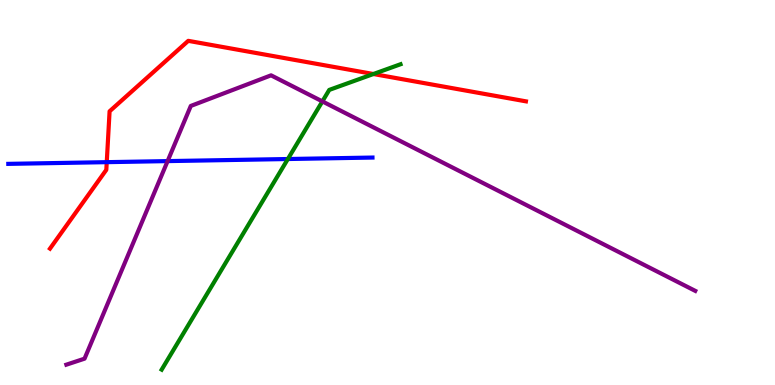[{'lines': ['blue', 'red'], 'intersections': [{'x': 1.38, 'y': 5.79}]}, {'lines': ['green', 'red'], 'intersections': [{'x': 4.82, 'y': 8.08}]}, {'lines': ['purple', 'red'], 'intersections': []}, {'lines': ['blue', 'green'], 'intersections': [{'x': 3.71, 'y': 5.87}]}, {'lines': ['blue', 'purple'], 'intersections': [{'x': 2.16, 'y': 5.82}]}, {'lines': ['green', 'purple'], 'intersections': [{'x': 4.16, 'y': 7.37}]}]